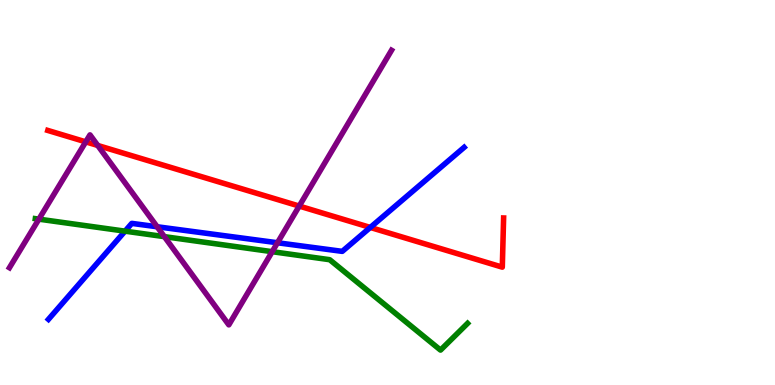[{'lines': ['blue', 'red'], 'intersections': [{'x': 4.78, 'y': 4.09}]}, {'lines': ['green', 'red'], 'intersections': []}, {'lines': ['purple', 'red'], 'intersections': [{'x': 1.11, 'y': 6.32}, {'x': 1.26, 'y': 6.22}, {'x': 3.86, 'y': 4.65}]}, {'lines': ['blue', 'green'], 'intersections': [{'x': 1.61, 'y': 4.0}]}, {'lines': ['blue', 'purple'], 'intersections': [{'x': 2.03, 'y': 4.11}, {'x': 3.58, 'y': 3.69}]}, {'lines': ['green', 'purple'], 'intersections': [{'x': 0.502, 'y': 4.31}, {'x': 2.12, 'y': 3.85}, {'x': 3.51, 'y': 3.46}]}]